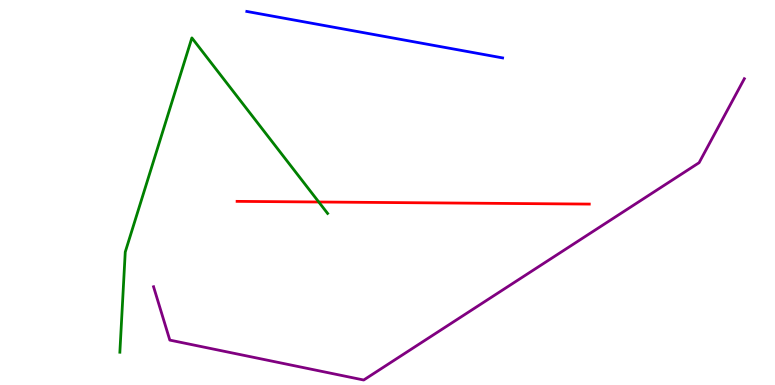[{'lines': ['blue', 'red'], 'intersections': []}, {'lines': ['green', 'red'], 'intersections': [{'x': 4.11, 'y': 4.75}]}, {'lines': ['purple', 'red'], 'intersections': []}, {'lines': ['blue', 'green'], 'intersections': []}, {'lines': ['blue', 'purple'], 'intersections': []}, {'lines': ['green', 'purple'], 'intersections': []}]